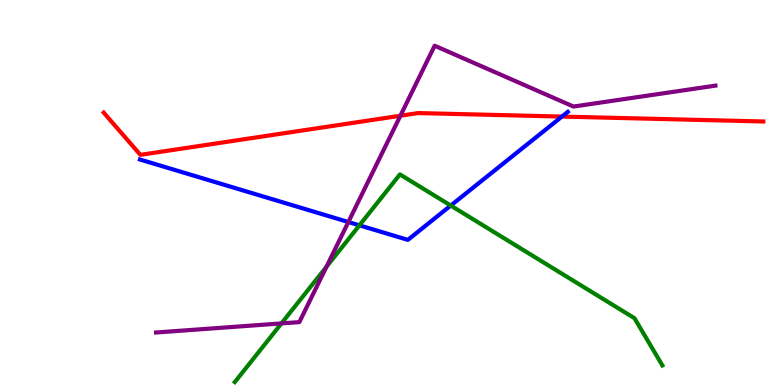[{'lines': ['blue', 'red'], 'intersections': [{'x': 7.25, 'y': 6.97}]}, {'lines': ['green', 'red'], 'intersections': []}, {'lines': ['purple', 'red'], 'intersections': [{'x': 5.17, 'y': 6.99}]}, {'lines': ['blue', 'green'], 'intersections': [{'x': 4.64, 'y': 4.15}, {'x': 5.82, 'y': 4.66}]}, {'lines': ['blue', 'purple'], 'intersections': [{'x': 4.49, 'y': 4.23}]}, {'lines': ['green', 'purple'], 'intersections': [{'x': 3.63, 'y': 1.6}, {'x': 4.21, 'y': 3.07}]}]